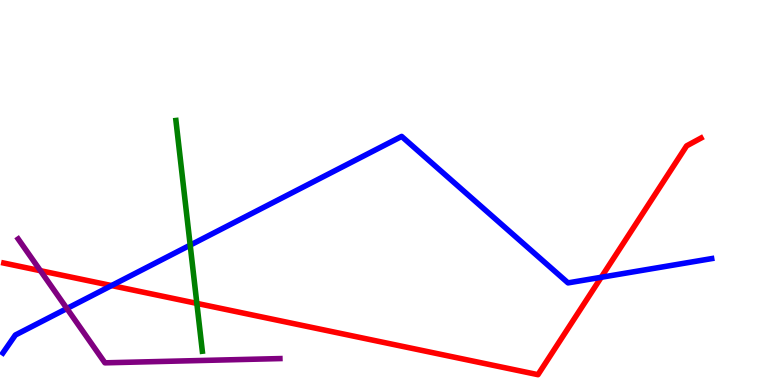[{'lines': ['blue', 'red'], 'intersections': [{'x': 1.44, 'y': 2.58}, {'x': 7.76, 'y': 2.8}]}, {'lines': ['green', 'red'], 'intersections': [{'x': 2.54, 'y': 2.12}]}, {'lines': ['purple', 'red'], 'intersections': [{'x': 0.522, 'y': 2.97}]}, {'lines': ['blue', 'green'], 'intersections': [{'x': 2.45, 'y': 3.63}]}, {'lines': ['blue', 'purple'], 'intersections': [{'x': 0.863, 'y': 1.99}]}, {'lines': ['green', 'purple'], 'intersections': []}]